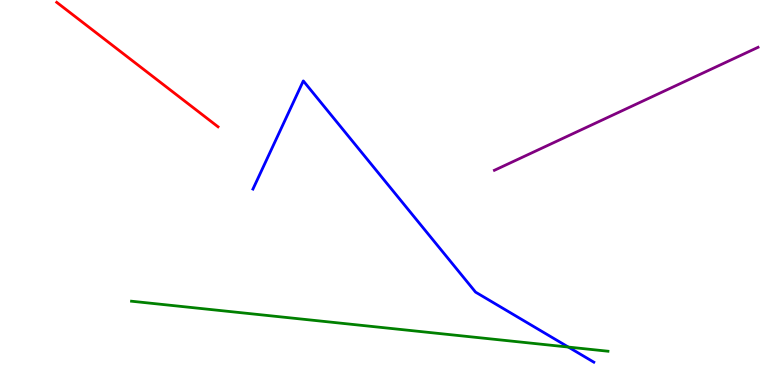[{'lines': ['blue', 'red'], 'intersections': []}, {'lines': ['green', 'red'], 'intersections': []}, {'lines': ['purple', 'red'], 'intersections': []}, {'lines': ['blue', 'green'], 'intersections': [{'x': 7.33, 'y': 0.985}]}, {'lines': ['blue', 'purple'], 'intersections': []}, {'lines': ['green', 'purple'], 'intersections': []}]